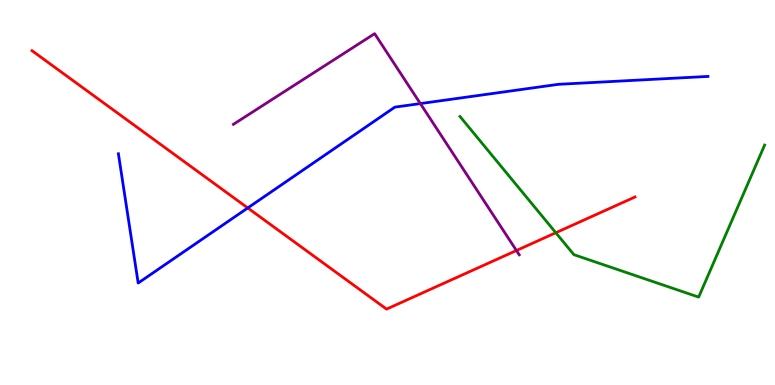[{'lines': ['blue', 'red'], 'intersections': [{'x': 3.2, 'y': 4.6}]}, {'lines': ['green', 'red'], 'intersections': [{'x': 7.17, 'y': 3.95}]}, {'lines': ['purple', 'red'], 'intersections': [{'x': 6.66, 'y': 3.49}]}, {'lines': ['blue', 'green'], 'intersections': []}, {'lines': ['blue', 'purple'], 'intersections': [{'x': 5.42, 'y': 7.31}]}, {'lines': ['green', 'purple'], 'intersections': []}]